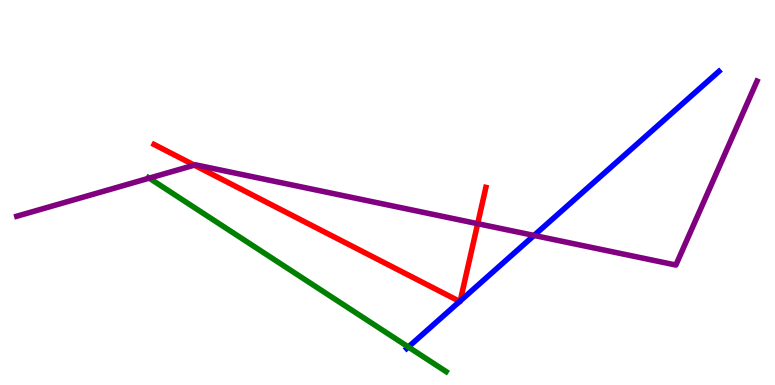[{'lines': ['blue', 'red'], 'intersections': [{'x': 5.93, 'y': 2.17}, {'x': 5.94, 'y': 2.18}]}, {'lines': ['green', 'red'], 'intersections': []}, {'lines': ['purple', 'red'], 'intersections': [{'x': 2.51, 'y': 5.71}, {'x': 6.16, 'y': 4.19}]}, {'lines': ['blue', 'green'], 'intersections': [{'x': 5.27, 'y': 0.987}]}, {'lines': ['blue', 'purple'], 'intersections': [{'x': 6.89, 'y': 3.88}]}, {'lines': ['green', 'purple'], 'intersections': [{'x': 1.93, 'y': 5.37}]}]